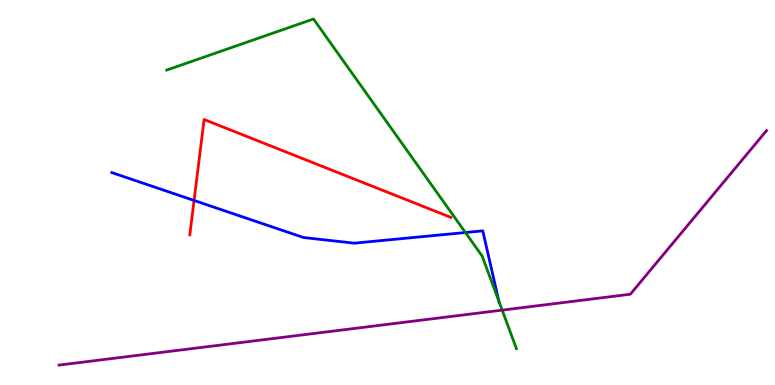[{'lines': ['blue', 'red'], 'intersections': [{'x': 2.5, 'y': 4.79}]}, {'lines': ['green', 'red'], 'intersections': []}, {'lines': ['purple', 'red'], 'intersections': []}, {'lines': ['blue', 'green'], 'intersections': [{'x': 6.01, 'y': 3.96}, {'x': 6.44, 'y': 2.18}]}, {'lines': ['blue', 'purple'], 'intersections': []}, {'lines': ['green', 'purple'], 'intersections': [{'x': 6.48, 'y': 1.94}]}]